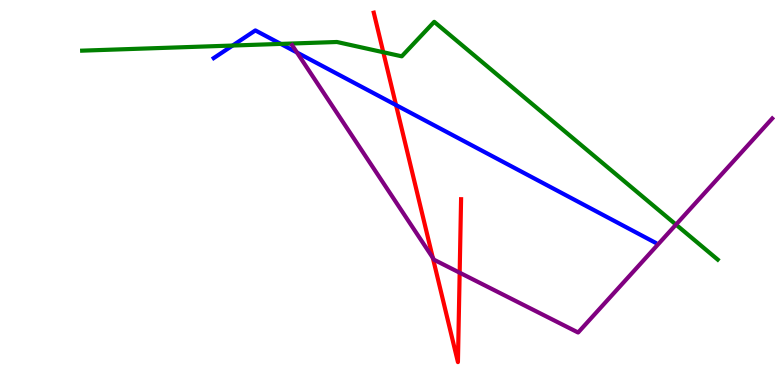[{'lines': ['blue', 'red'], 'intersections': [{'x': 5.11, 'y': 7.27}]}, {'lines': ['green', 'red'], 'intersections': [{'x': 4.95, 'y': 8.64}]}, {'lines': ['purple', 'red'], 'intersections': [{'x': 5.58, 'y': 3.3}, {'x': 5.93, 'y': 2.92}]}, {'lines': ['blue', 'green'], 'intersections': [{'x': 3.0, 'y': 8.82}, {'x': 3.62, 'y': 8.86}]}, {'lines': ['blue', 'purple'], 'intersections': [{'x': 3.83, 'y': 8.64}]}, {'lines': ['green', 'purple'], 'intersections': [{'x': 8.72, 'y': 4.17}]}]